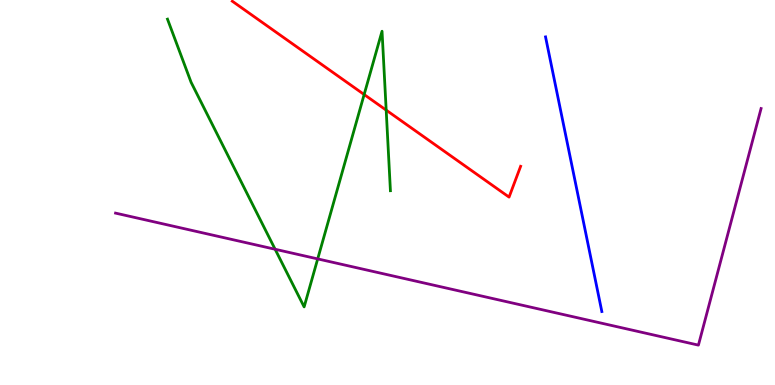[{'lines': ['blue', 'red'], 'intersections': []}, {'lines': ['green', 'red'], 'intersections': [{'x': 4.7, 'y': 7.54}, {'x': 4.98, 'y': 7.14}]}, {'lines': ['purple', 'red'], 'intersections': []}, {'lines': ['blue', 'green'], 'intersections': []}, {'lines': ['blue', 'purple'], 'intersections': []}, {'lines': ['green', 'purple'], 'intersections': [{'x': 3.55, 'y': 3.53}, {'x': 4.1, 'y': 3.28}]}]